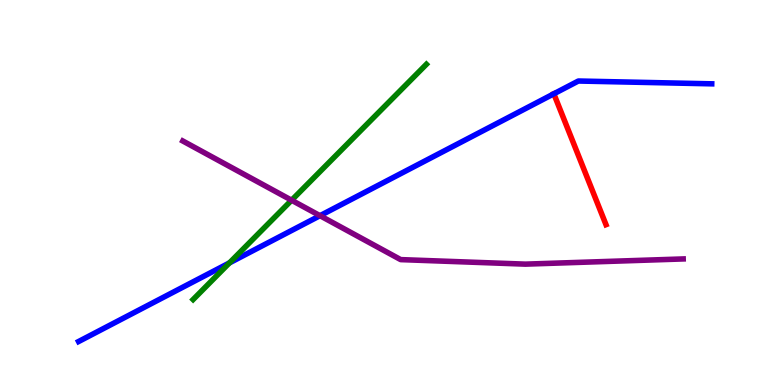[{'lines': ['blue', 'red'], 'intersections': [{'x': 7.15, 'y': 7.56}]}, {'lines': ['green', 'red'], 'intersections': []}, {'lines': ['purple', 'red'], 'intersections': []}, {'lines': ['blue', 'green'], 'intersections': [{'x': 2.96, 'y': 3.17}]}, {'lines': ['blue', 'purple'], 'intersections': [{'x': 4.13, 'y': 4.4}]}, {'lines': ['green', 'purple'], 'intersections': [{'x': 3.76, 'y': 4.8}]}]